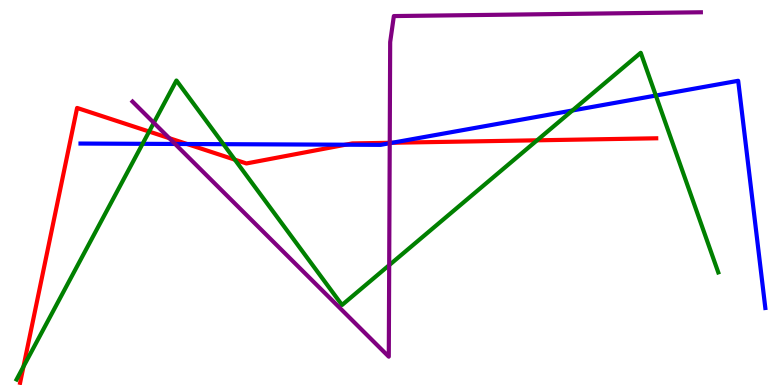[{'lines': ['blue', 'red'], 'intersections': [{'x': 2.41, 'y': 6.26}, {'x': 4.46, 'y': 6.24}, {'x': 5.06, 'y': 6.29}]}, {'lines': ['green', 'red'], 'intersections': [{'x': 0.303, 'y': 0.478}, {'x': 1.92, 'y': 6.58}, {'x': 3.03, 'y': 5.85}, {'x': 6.93, 'y': 6.36}]}, {'lines': ['purple', 'red'], 'intersections': [{'x': 2.18, 'y': 6.41}, {'x': 5.03, 'y': 6.29}]}, {'lines': ['blue', 'green'], 'intersections': [{'x': 1.84, 'y': 6.26}, {'x': 2.88, 'y': 6.26}, {'x': 7.39, 'y': 7.13}, {'x': 8.46, 'y': 7.52}]}, {'lines': ['blue', 'purple'], 'intersections': [{'x': 2.26, 'y': 6.26}, {'x': 5.03, 'y': 6.28}]}, {'lines': ['green', 'purple'], 'intersections': [{'x': 1.98, 'y': 6.81}, {'x': 5.02, 'y': 3.11}]}]